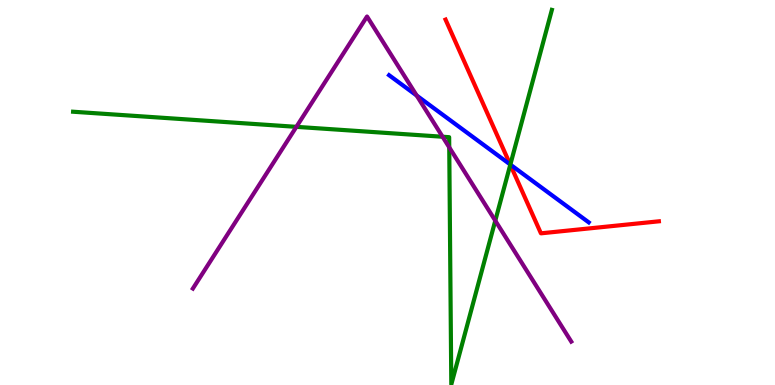[{'lines': ['blue', 'red'], 'intersections': [{'x': 6.58, 'y': 5.73}]}, {'lines': ['green', 'red'], 'intersections': [{'x': 6.58, 'y': 5.72}]}, {'lines': ['purple', 'red'], 'intersections': []}, {'lines': ['blue', 'green'], 'intersections': [{'x': 6.59, 'y': 5.73}]}, {'lines': ['blue', 'purple'], 'intersections': [{'x': 5.38, 'y': 7.52}]}, {'lines': ['green', 'purple'], 'intersections': [{'x': 3.82, 'y': 6.71}, {'x': 5.71, 'y': 6.45}, {'x': 5.8, 'y': 6.17}, {'x': 6.39, 'y': 4.27}]}]